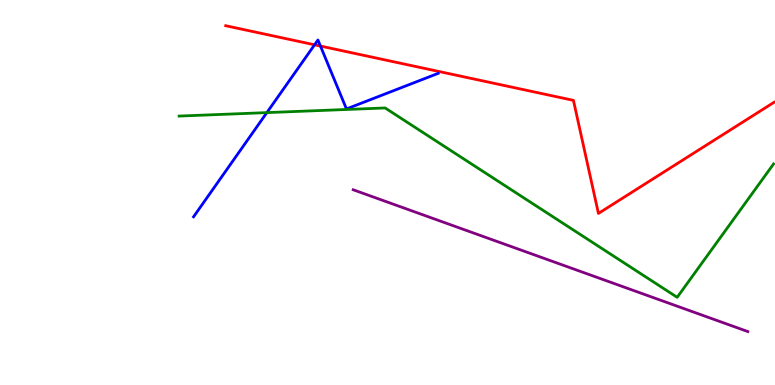[{'lines': ['blue', 'red'], 'intersections': [{'x': 4.06, 'y': 8.84}, {'x': 4.13, 'y': 8.8}]}, {'lines': ['green', 'red'], 'intersections': []}, {'lines': ['purple', 'red'], 'intersections': []}, {'lines': ['blue', 'green'], 'intersections': [{'x': 3.44, 'y': 7.07}]}, {'lines': ['blue', 'purple'], 'intersections': []}, {'lines': ['green', 'purple'], 'intersections': []}]